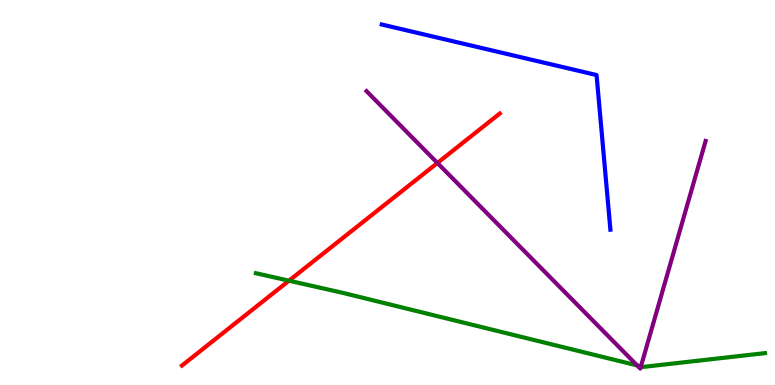[{'lines': ['blue', 'red'], 'intersections': []}, {'lines': ['green', 'red'], 'intersections': [{'x': 3.73, 'y': 2.71}]}, {'lines': ['purple', 'red'], 'intersections': [{'x': 5.64, 'y': 5.77}]}, {'lines': ['blue', 'green'], 'intersections': []}, {'lines': ['blue', 'purple'], 'intersections': []}, {'lines': ['green', 'purple'], 'intersections': [{'x': 8.22, 'y': 0.508}, {'x': 8.27, 'y': 0.484}]}]